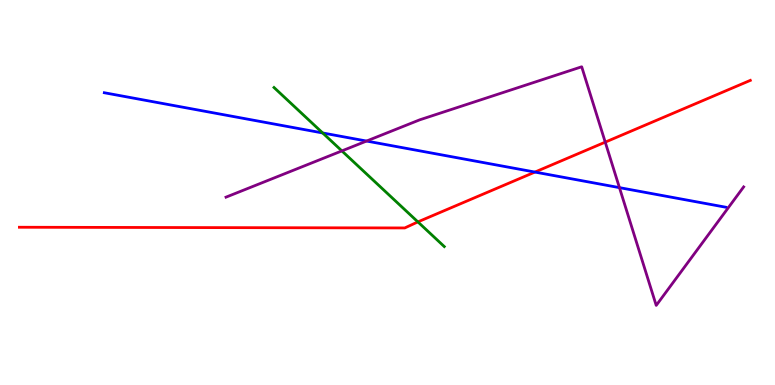[{'lines': ['blue', 'red'], 'intersections': [{'x': 6.9, 'y': 5.53}]}, {'lines': ['green', 'red'], 'intersections': [{'x': 5.39, 'y': 4.24}]}, {'lines': ['purple', 'red'], 'intersections': [{'x': 7.81, 'y': 6.31}]}, {'lines': ['blue', 'green'], 'intersections': [{'x': 4.16, 'y': 6.55}]}, {'lines': ['blue', 'purple'], 'intersections': [{'x': 4.73, 'y': 6.34}, {'x': 7.99, 'y': 5.13}]}, {'lines': ['green', 'purple'], 'intersections': [{'x': 4.41, 'y': 6.08}]}]